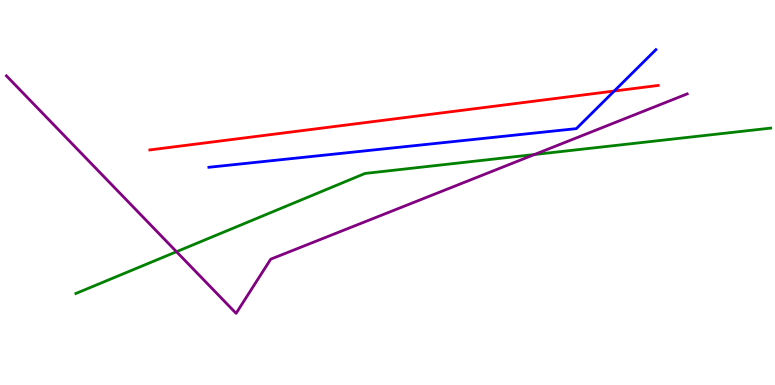[{'lines': ['blue', 'red'], 'intersections': [{'x': 7.93, 'y': 7.64}]}, {'lines': ['green', 'red'], 'intersections': []}, {'lines': ['purple', 'red'], 'intersections': []}, {'lines': ['blue', 'green'], 'intersections': []}, {'lines': ['blue', 'purple'], 'intersections': []}, {'lines': ['green', 'purple'], 'intersections': [{'x': 2.28, 'y': 3.46}, {'x': 6.9, 'y': 5.99}]}]